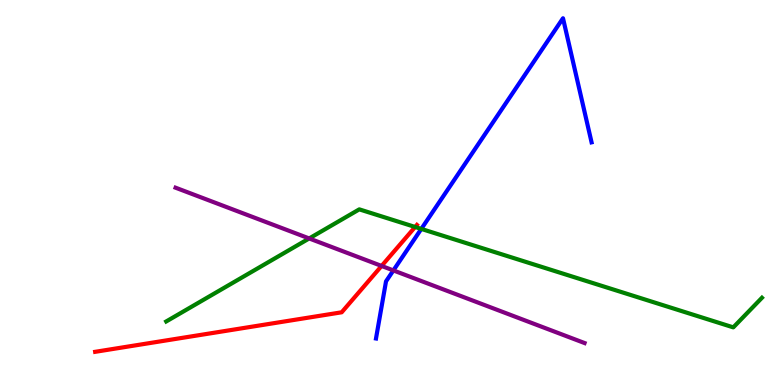[{'lines': ['blue', 'red'], 'intersections': []}, {'lines': ['green', 'red'], 'intersections': [{'x': 5.36, 'y': 4.1}]}, {'lines': ['purple', 'red'], 'intersections': [{'x': 4.92, 'y': 3.09}]}, {'lines': ['blue', 'green'], 'intersections': [{'x': 5.44, 'y': 4.05}]}, {'lines': ['blue', 'purple'], 'intersections': [{'x': 5.08, 'y': 2.98}]}, {'lines': ['green', 'purple'], 'intersections': [{'x': 3.99, 'y': 3.81}]}]